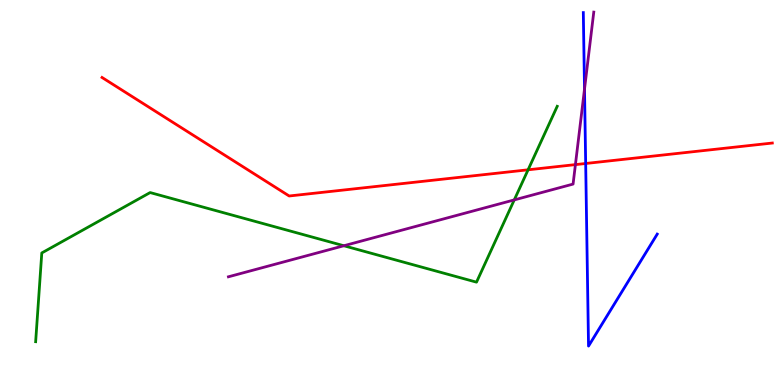[{'lines': ['blue', 'red'], 'intersections': [{'x': 7.56, 'y': 5.75}]}, {'lines': ['green', 'red'], 'intersections': [{'x': 6.81, 'y': 5.59}]}, {'lines': ['purple', 'red'], 'intersections': [{'x': 7.42, 'y': 5.72}]}, {'lines': ['blue', 'green'], 'intersections': []}, {'lines': ['blue', 'purple'], 'intersections': [{'x': 7.54, 'y': 7.69}]}, {'lines': ['green', 'purple'], 'intersections': [{'x': 4.44, 'y': 3.62}, {'x': 6.64, 'y': 4.81}]}]